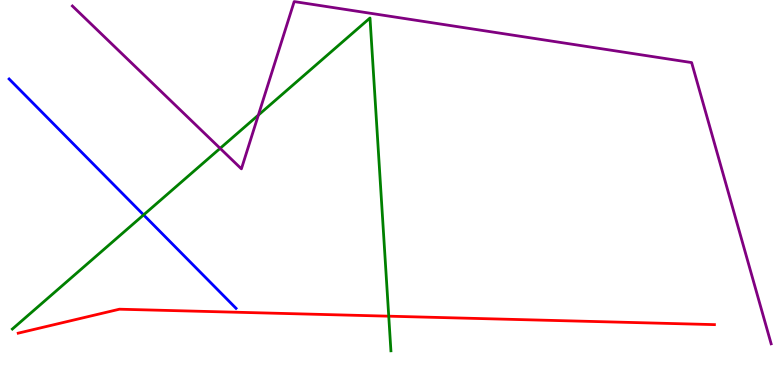[{'lines': ['blue', 'red'], 'intersections': []}, {'lines': ['green', 'red'], 'intersections': [{'x': 5.02, 'y': 1.79}]}, {'lines': ['purple', 'red'], 'intersections': []}, {'lines': ['blue', 'green'], 'intersections': [{'x': 1.85, 'y': 4.42}]}, {'lines': ['blue', 'purple'], 'intersections': []}, {'lines': ['green', 'purple'], 'intersections': [{'x': 2.84, 'y': 6.15}, {'x': 3.33, 'y': 7.01}]}]